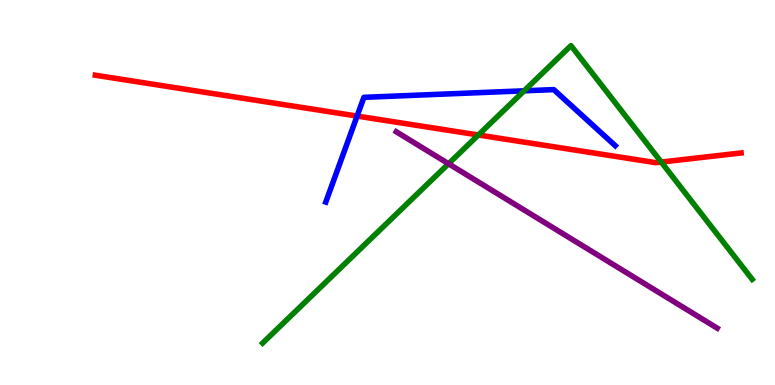[{'lines': ['blue', 'red'], 'intersections': [{'x': 4.61, 'y': 6.99}]}, {'lines': ['green', 'red'], 'intersections': [{'x': 6.17, 'y': 6.49}, {'x': 8.53, 'y': 5.79}]}, {'lines': ['purple', 'red'], 'intersections': []}, {'lines': ['blue', 'green'], 'intersections': [{'x': 6.76, 'y': 7.64}]}, {'lines': ['blue', 'purple'], 'intersections': []}, {'lines': ['green', 'purple'], 'intersections': [{'x': 5.79, 'y': 5.75}]}]